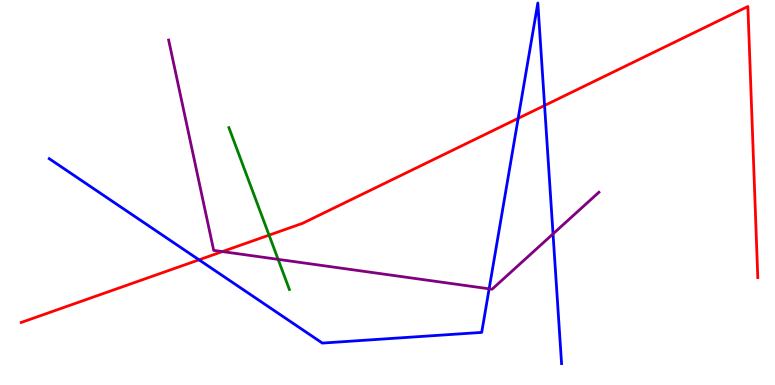[{'lines': ['blue', 'red'], 'intersections': [{'x': 2.57, 'y': 3.25}, {'x': 6.69, 'y': 6.93}, {'x': 7.03, 'y': 7.26}]}, {'lines': ['green', 'red'], 'intersections': [{'x': 3.47, 'y': 3.89}]}, {'lines': ['purple', 'red'], 'intersections': [{'x': 2.87, 'y': 3.47}]}, {'lines': ['blue', 'green'], 'intersections': []}, {'lines': ['blue', 'purple'], 'intersections': [{'x': 6.31, 'y': 2.5}, {'x': 7.14, 'y': 3.92}]}, {'lines': ['green', 'purple'], 'intersections': [{'x': 3.59, 'y': 3.26}]}]